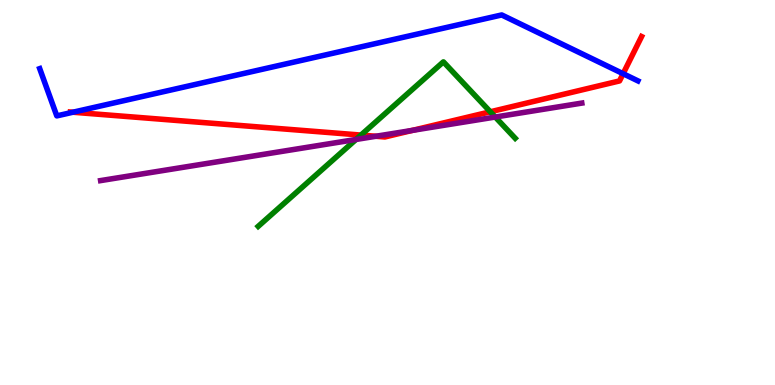[{'lines': ['blue', 'red'], 'intersections': [{'x': 0.941, 'y': 7.09}, {'x': 8.04, 'y': 8.09}]}, {'lines': ['green', 'red'], 'intersections': [{'x': 4.66, 'y': 6.49}, {'x': 6.33, 'y': 7.1}]}, {'lines': ['purple', 'red'], 'intersections': [{'x': 4.85, 'y': 6.46}, {'x': 5.32, 'y': 6.61}]}, {'lines': ['blue', 'green'], 'intersections': []}, {'lines': ['blue', 'purple'], 'intersections': []}, {'lines': ['green', 'purple'], 'intersections': [{'x': 4.59, 'y': 6.38}, {'x': 6.39, 'y': 6.96}]}]